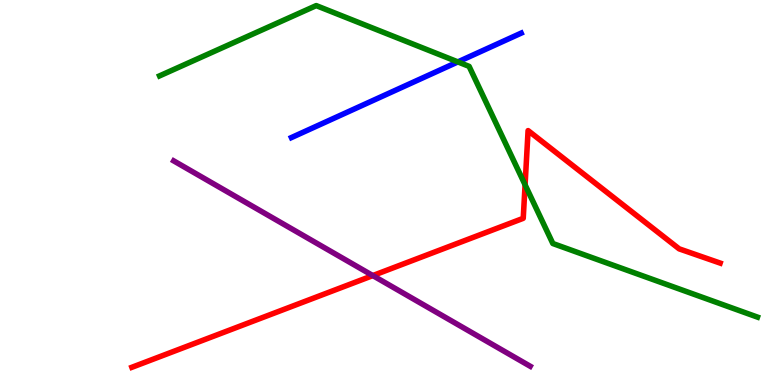[{'lines': ['blue', 'red'], 'intersections': []}, {'lines': ['green', 'red'], 'intersections': [{'x': 6.78, 'y': 5.2}]}, {'lines': ['purple', 'red'], 'intersections': [{'x': 4.81, 'y': 2.84}]}, {'lines': ['blue', 'green'], 'intersections': [{'x': 5.91, 'y': 8.39}]}, {'lines': ['blue', 'purple'], 'intersections': []}, {'lines': ['green', 'purple'], 'intersections': []}]